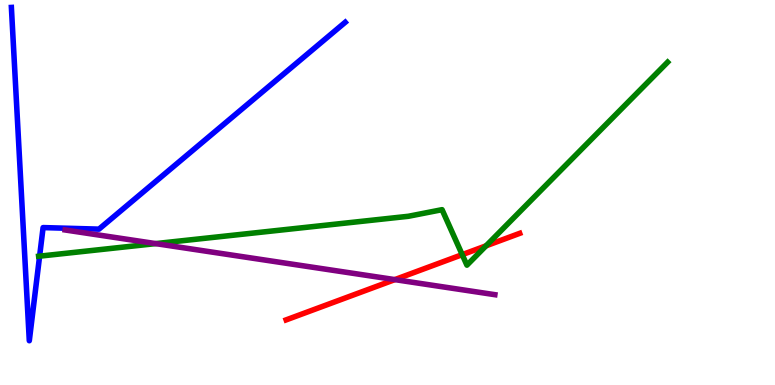[{'lines': ['blue', 'red'], 'intersections': []}, {'lines': ['green', 'red'], 'intersections': [{'x': 5.96, 'y': 3.39}, {'x': 6.27, 'y': 3.62}]}, {'lines': ['purple', 'red'], 'intersections': [{'x': 5.09, 'y': 2.74}]}, {'lines': ['blue', 'green'], 'intersections': [{'x': 0.511, 'y': 3.35}]}, {'lines': ['blue', 'purple'], 'intersections': []}, {'lines': ['green', 'purple'], 'intersections': [{'x': 2.01, 'y': 3.67}]}]